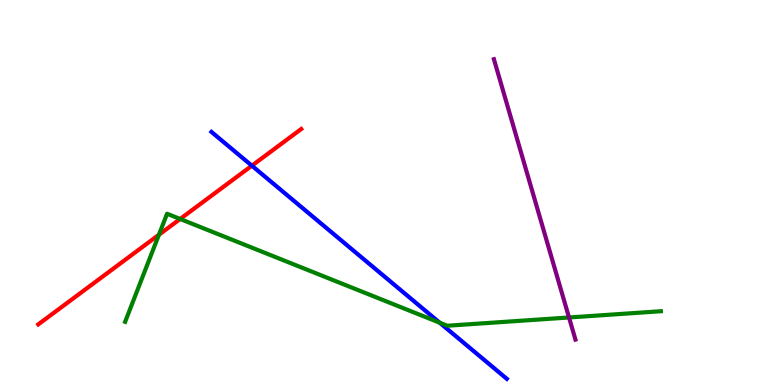[{'lines': ['blue', 'red'], 'intersections': [{'x': 3.25, 'y': 5.7}]}, {'lines': ['green', 'red'], 'intersections': [{'x': 2.05, 'y': 3.9}, {'x': 2.32, 'y': 4.31}]}, {'lines': ['purple', 'red'], 'intersections': []}, {'lines': ['blue', 'green'], 'intersections': [{'x': 5.67, 'y': 1.62}]}, {'lines': ['blue', 'purple'], 'intersections': []}, {'lines': ['green', 'purple'], 'intersections': [{'x': 7.34, 'y': 1.75}]}]